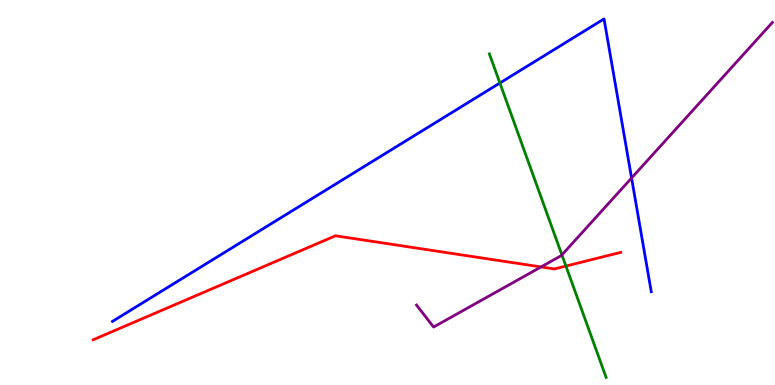[{'lines': ['blue', 'red'], 'intersections': []}, {'lines': ['green', 'red'], 'intersections': [{'x': 7.3, 'y': 3.09}]}, {'lines': ['purple', 'red'], 'intersections': [{'x': 6.98, 'y': 3.07}]}, {'lines': ['blue', 'green'], 'intersections': [{'x': 6.45, 'y': 7.84}]}, {'lines': ['blue', 'purple'], 'intersections': [{'x': 8.15, 'y': 5.38}]}, {'lines': ['green', 'purple'], 'intersections': [{'x': 7.25, 'y': 3.38}]}]